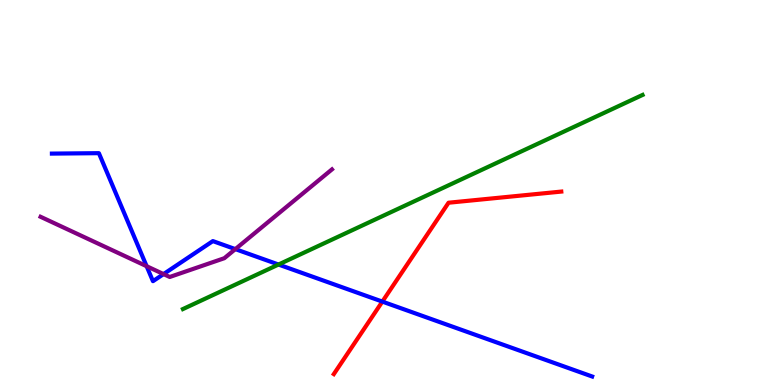[{'lines': ['blue', 'red'], 'intersections': [{'x': 4.93, 'y': 2.17}]}, {'lines': ['green', 'red'], 'intersections': []}, {'lines': ['purple', 'red'], 'intersections': []}, {'lines': ['blue', 'green'], 'intersections': [{'x': 3.59, 'y': 3.13}]}, {'lines': ['blue', 'purple'], 'intersections': [{'x': 1.89, 'y': 3.09}, {'x': 2.11, 'y': 2.88}, {'x': 3.04, 'y': 3.53}]}, {'lines': ['green', 'purple'], 'intersections': []}]